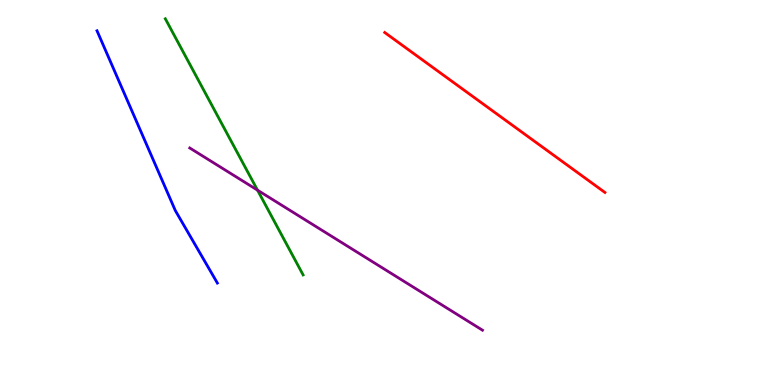[{'lines': ['blue', 'red'], 'intersections': []}, {'lines': ['green', 'red'], 'intersections': []}, {'lines': ['purple', 'red'], 'intersections': []}, {'lines': ['blue', 'green'], 'intersections': []}, {'lines': ['blue', 'purple'], 'intersections': []}, {'lines': ['green', 'purple'], 'intersections': [{'x': 3.32, 'y': 5.06}]}]